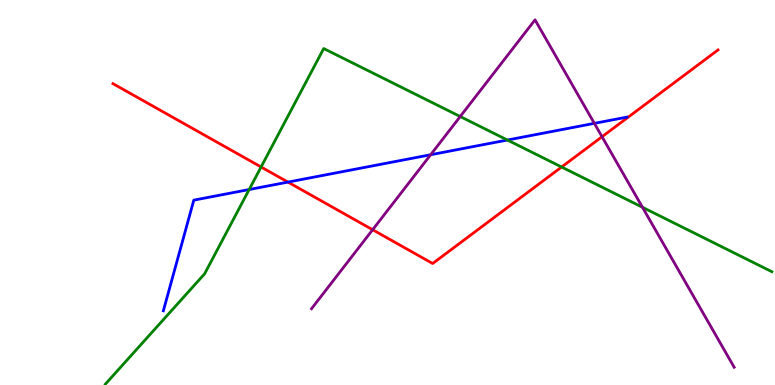[{'lines': ['blue', 'red'], 'intersections': [{'x': 3.72, 'y': 5.27}]}, {'lines': ['green', 'red'], 'intersections': [{'x': 3.37, 'y': 5.66}, {'x': 7.25, 'y': 5.66}]}, {'lines': ['purple', 'red'], 'intersections': [{'x': 4.81, 'y': 4.03}, {'x': 7.77, 'y': 6.45}]}, {'lines': ['blue', 'green'], 'intersections': [{'x': 3.22, 'y': 5.08}, {'x': 6.55, 'y': 6.36}]}, {'lines': ['blue', 'purple'], 'intersections': [{'x': 5.56, 'y': 5.98}, {'x': 7.67, 'y': 6.8}]}, {'lines': ['green', 'purple'], 'intersections': [{'x': 5.94, 'y': 6.97}, {'x': 8.29, 'y': 4.62}]}]